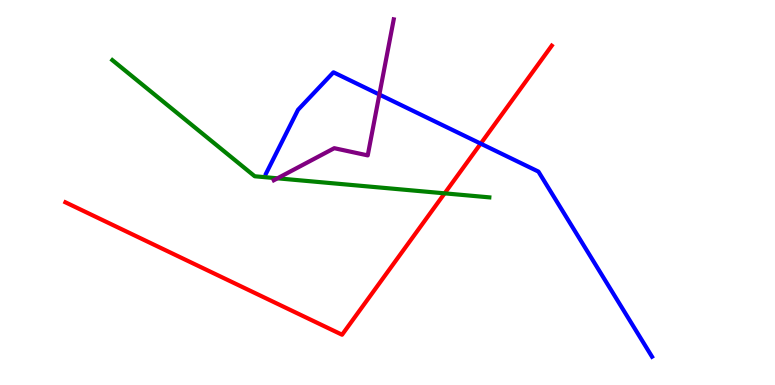[{'lines': ['blue', 'red'], 'intersections': [{'x': 6.2, 'y': 6.27}]}, {'lines': ['green', 'red'], 'intersections': [{'x': 5.74, 'y': 4.98}]}, {'lines': ['purple', 'red'], 'intersections': []}, {'lines': ['blue', 'green'], 'intersections': []}, {'lines': ['blue', 'purple'], 'intersections': [{'x': 4.9, 'y': 7.54}]}, {'lines': ['green', 'purple'], 'intersections': [{'x': 3.58, 'y': 5.37}]}]